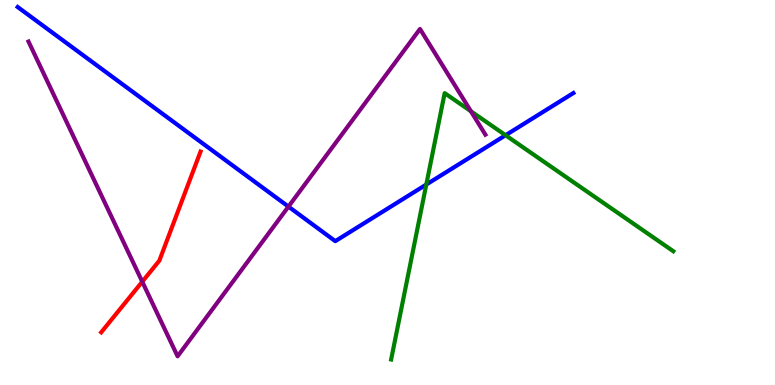[{'lines': ['blue', 'red'], 'intersections': []}, {'lines': ['green', 'red'], 'intersections': []}, {'lines': ['purple', 'red'], 'intersections': [{'x': 1.84, 'y': 2.68}]}, {'lines': ['blue', 'green'], 'intersections': [{'x': 5.5, 'y': 5.21}, {'x': 6.52, 'y': 6.49}]}, {'lines': ['blue', 'purple'], 'intersections': [{'x': 3.72, 'y': 4.63}]}, {'lines': ['green', 'purple'], 'intersections': [{'x': 6.08, 'y': 7.11}]}]